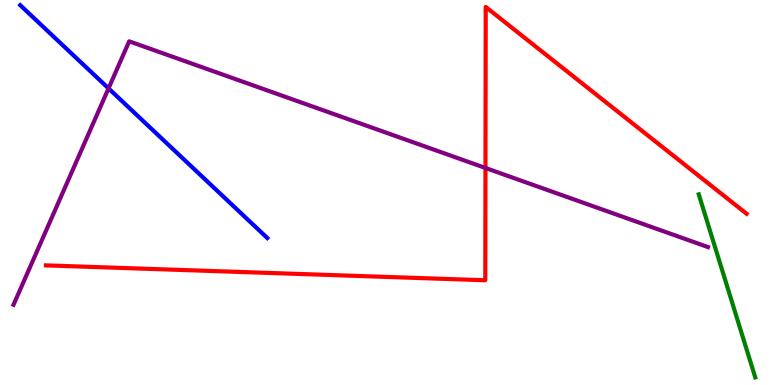[{'lines': ['blue', 'red'], 'intersections': []}, {'lines': ['green', 'red'], 'intersections': []}, {'lines': ['purple', 'red'], 'intersections': [{'x': 6.26, 'y': 5.64}]}, {'lines': ['blue', 'green'], 'intersections': []}, {'lines': ['blue', 'purple'], 'intersections': [{'x': 1.4, 'y': 7.7}]}, {'lines': ['green', 'purple'], 'intersections': []}]